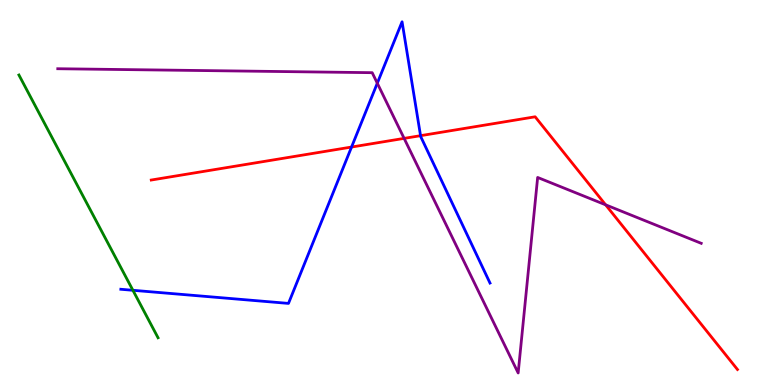[{'lines': ['blue', 'red'], 'intersections': [{'x': 4.54, 'y': 6.18}, {'x': 5.43, 'y': 6.48}]}, {'lines': ['green', 'red'], 'intersections': []}, {'lines': ['purple', 'red'], 'intersections': [{'x': 5.21, 'y': 6.41}, {'x': 7.81, 'y': 4.68}]}, {'lines': ['blue', 'green'], 'intersections': [{'x': 1.71, 'y': 2.46}]}, {'lines': ['blue', 'purple'], 'intersections': [{'x': 4.87, 'y': 7.84}]}, {'lines': ['green', 'purple'], 'intersections': []}]